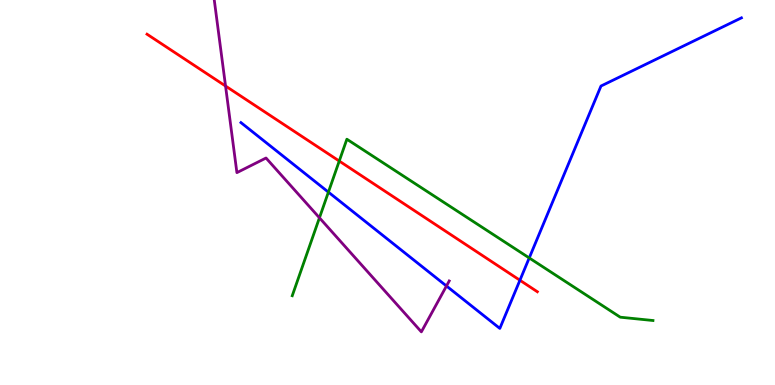[{'lines': ['blue', 'red'], 'intersections': [{'x': 6.71, 'y': 2.72}]}, {'lines': ['green', 'red'], 'intersections': [{'x': 4.38, 'y': 5.82}]}, {'lines': ['purple', 'red'], 'intersections': [{'x': 2.91, 'y': 7.77}]}, {'lines': ['blue', 'green'], 'intersections': [{'x': 4.24, 'y': 5.01}, {'x': 6.83, 'y': 3.3}]}, {'lines': ['blue', 'purple'], 'intersections': [{'x': 5.76, 'y': 2.57}]}, {'lines': ['green', 'purple'], 'intersections': [{'x': 4.12, 'y': 4.34}]}]